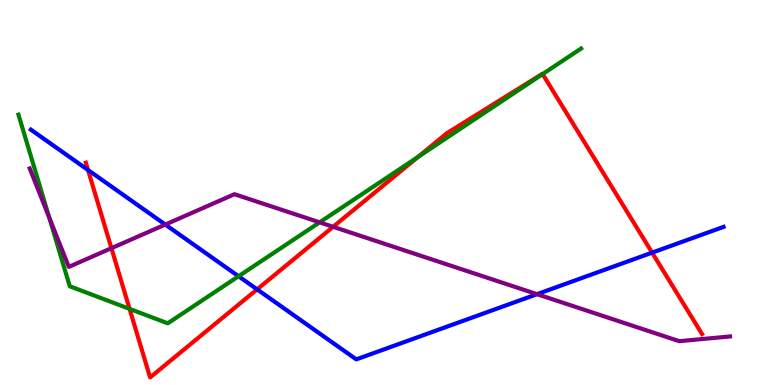[{'lines': ['blue', 'red'], 'intersections': [{'x': 1.14, 'y': 5.58}, {'x': 3.32, 'y': 2.48}, {'x': 8.41, 'y': 3.44}]}, {'lines': ['green', 'red'], 'intersections': [{'x': 1.67, 'y': 1.98}, {'x': 5.39, 'y': 5.92}, {'x': 7.0, 'y': 8.08}]}, {'lines': ['purple', 'red'], 'intersections': [{'x': 1.44, 'y': 3.55}, {'x': 4.3, 'y': 4.11}]}, {'lines': ['blue', 'green'], 'intersections': [{'x': 3.08, 'y': 2.82}]}, {'lines': ['blue', 'purple'], 'intersections': [{'x': 2.13, 'y': 4.17}, {'x': 6.93, 'y': 2.36}]}, {'lines': ['green', 'purple'], 'intersections': [{'x': 0.635, 'y': 4.35}, {'x': 4.12, 'y': 4.22}]}]